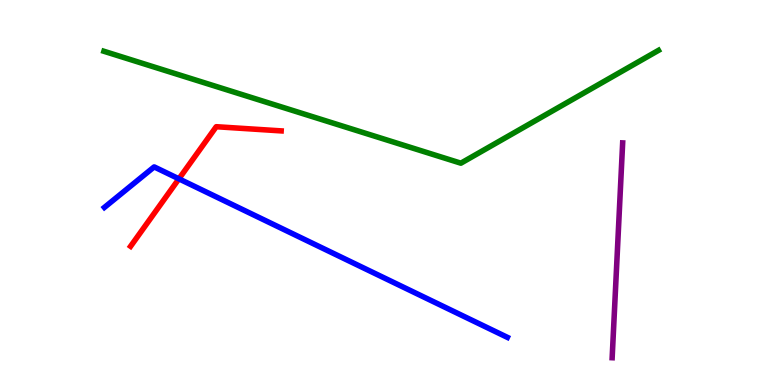[{'lines': ['blue', 'red'], 'intersections': [{'x': 2.31, 'y': 5.35}]}, {'lines': ['green', 'red'], 'intersections': []}, {'lines': ['purple', 'red'], 'intersections': []}, {'lines': ['blue', 'green'], 'intersections': []}, {'lines': ['blue', 'purple'], 'intersections': []}, {'lines': ['green', 'purple'], 'intersections': []}]